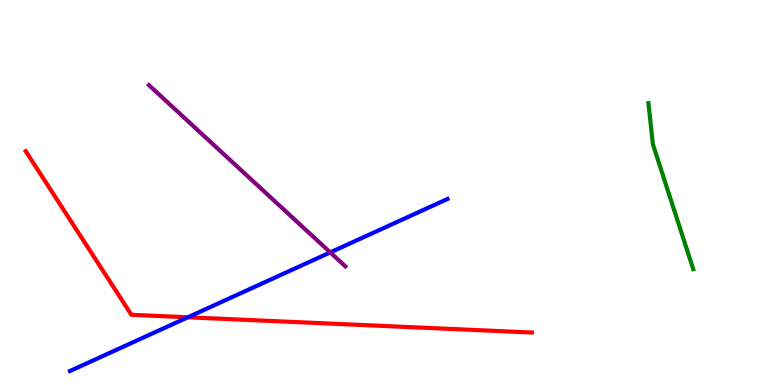[{'lines': ['blue', 'red'], 'intersections': [{'x': 2.42, 'y': 1.76}]}, {'lines': ['green', 'red'], 'intersections': []}, {'lines': ['purple', 'red'], 'intersections': []}, {'lines': ['blue', 'green'], 'intersections': []}, {'lines': ['blue', 'purple'], 'intersections': [{'x': 4.26, 'y': 3.44}]}, {'lines': ['green', 'purple'], 'intersections': []}]